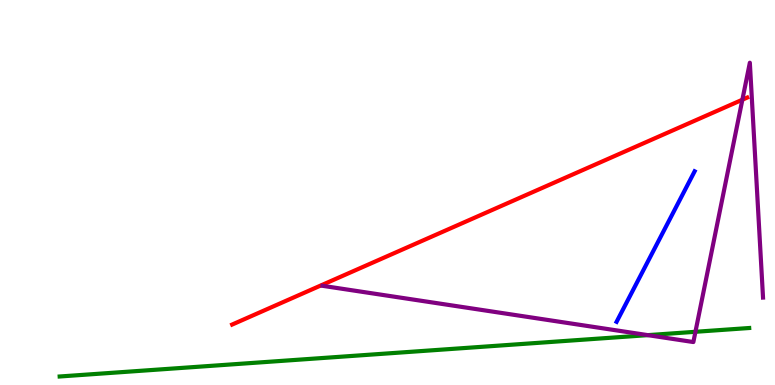[{'lines': ['blue', 'red'], 'intersections': []}, {'lines': ['green', 'red'], 'intersections': []}, {'lines': ['purple', 'red'], 'intersections': [{'x': 9.58, 'y': 7.41}]}, {'lines': ['blue', 'green'], 'intersections': []}, {'lines': ['blue', 'purple'], 'intersections': []}, {'lines': ['green', 'purple'], 'intersections': [{'x': 8.36, 'y': 1.3}, {'x': 8.97, 'y': 1.38}]}]